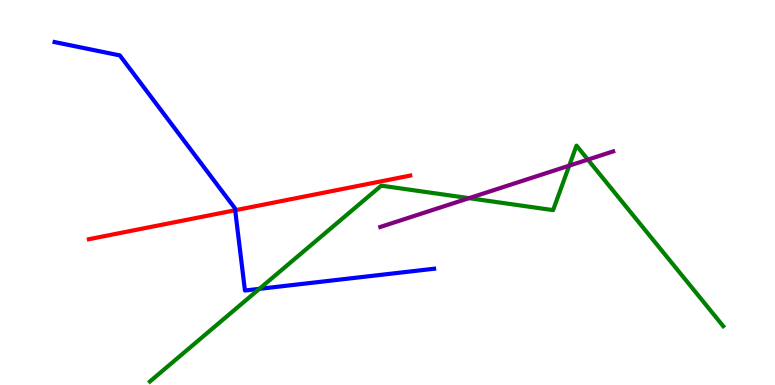[{'lines': ['blue', 'red'], 'intersections': [{'x': 3.03, 'y': 4.54}]}, {'lines': ['green', 'red'], 'intersections': []}, {'lines': ['purple', 'red'], 'intersections': []}, {'lines': ['blue', 'green'], 'intersections': [{'x': 3.35, 'y': 2.5}]}, {'lines': ['blue', 'purple'], 'intersections': []}, {'lines': ['green', 'purple'], 'intersections': [{'x': 6.05, 'y': 4.85}, {'x': 7.34, 'y': 5.7}, {'x': 7.59, 'y': 5.85}]}]